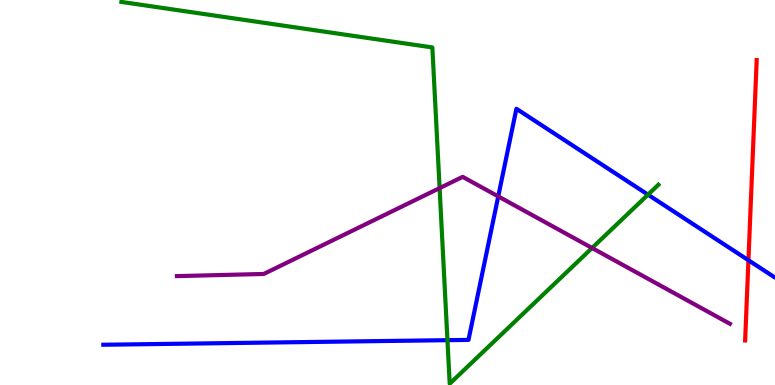[{'lines': ['blue', 'red'], 'intersections': [{'x': 9.66, 'y': 3.24}]}, {'lines': ['green', 'red'], 'intersections': []}, {'lines': ['purple', 'red'], 'intersections': []}, {'lines': ['blue', 'green'], 'intersections': [{'x': 5.77, 'y': 1.16}, {'x': 8.36, 'y': 4.94}]}, {'lines': ['blue', 'purple'], 'intersections': [{'x': 6.43, 'y': 4.9}]}, {'lines': ['green', 'purple'], 'intersections': [{'x': 5.67, 'y': 5.11}, {'x': 7.64, 'y': 3.56}]}]